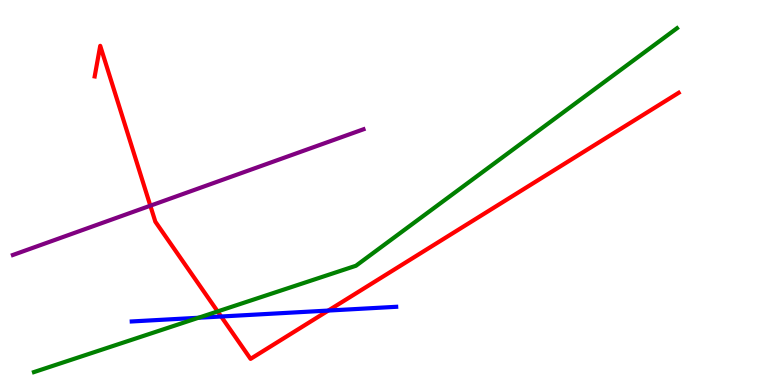[{'lines': ['blue', 'red'], 'intersections': [{'x': 2.85, 'y': 1.78}, {'x': 4.24, 'y': 1.93}]}, {'lines': ['green', 'red'], 'intersections': [{'x': 2.81, 'y': 1.91}]}, {'lines': ['purple', 'red'], 'intersections': [{'x': 1.94, 'y': 4.66}]}, {'lines': ['blue', 'green'], 'intersections': [{'x': 2.56, 'y': 1.75}]}, {'lines': ['blue', 'purple'], 'intersections': []}, {'lines': ['green', 'purple'], 'intersections': []}]